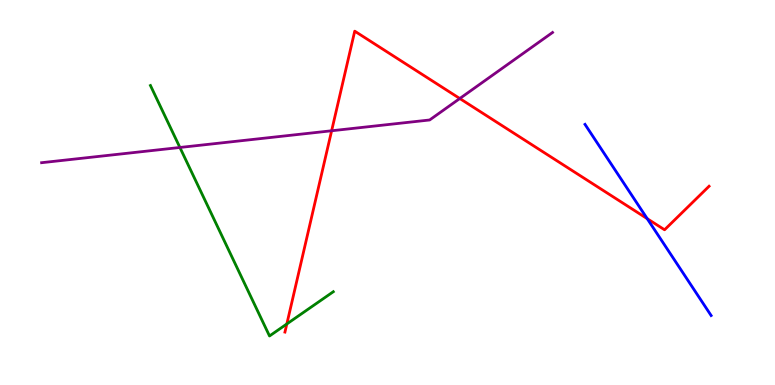[{'lines': ['blue', 'red'], 'intersections': [{'x': 8.35, 'y': 4.32}]}, {'lines': ['green', 'red'], 'intersections': [{'x': 3.7, 'y': 1.59}]}, {'lines': ['purple', 'red'], 'intersections': [{'x': 4.28, 'y': 6.6}, {'x': 5.93, 'y': 7.44}]}, {'lines': ['blue', 'green'], 'intersections': []}, {'lines': ['blue', 'purple'], 'intersections': []}, {'lines': ['green', 'purple'], 'intersections': [{'x': 2.32, 'y': 6.17}]}]